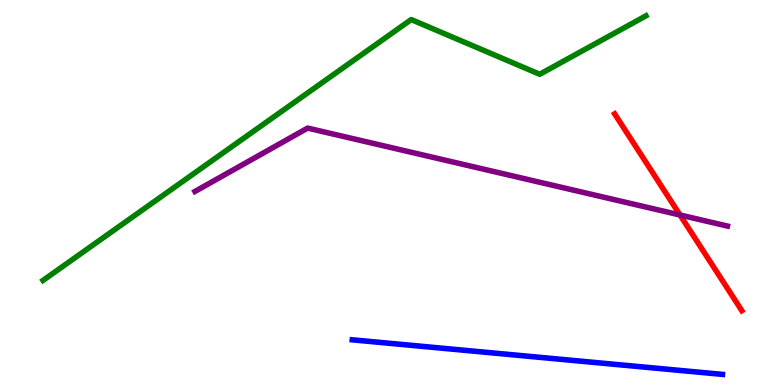[{'lines': ['blue', 'red'], 'intersections': []}, {'lines': ['green', 'red'], 'intersections': []}, {'lines': ['purple', 'red'], 'intersections': [{'x': 8.77, 'y': 4.42}]}, {'lines': ['blue', 'green'], 'intersections': []}, {'lines': ['blue', 'purple'], 'intersections': []}, {'lines': ['green', 'purple'], 'intersections': []}]